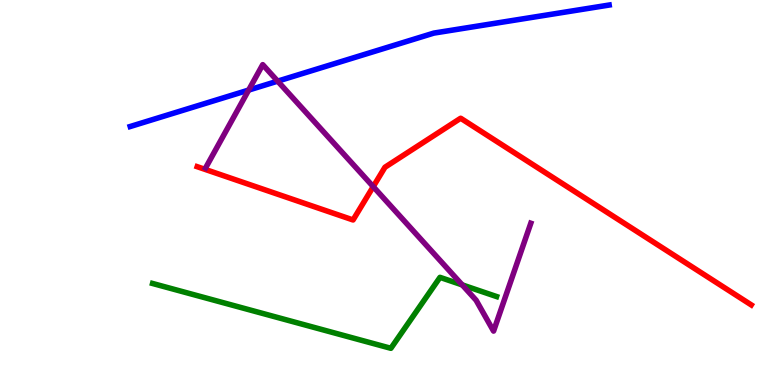[{'lines': ['blue', 'red'], 'intersections': []}, {'lines': ['green', 'red'], 'intersections': []}, {'lines': ['purple', 'red'], 'intersections': [{'x': 4.82, 'y': 5.15}]}, {'lines': ['blue', 'green'], 'intersections': []}, {'lines': ['blue', 'purple'], 'intersections': [{'x': 3.21, 'y': 7.66}, {'x': 3.58, 'y': 7.89}]}, {'lines': ['green', 'purple'], 'intersections': [{'x': 5.96, 'y': 2.6}]}]